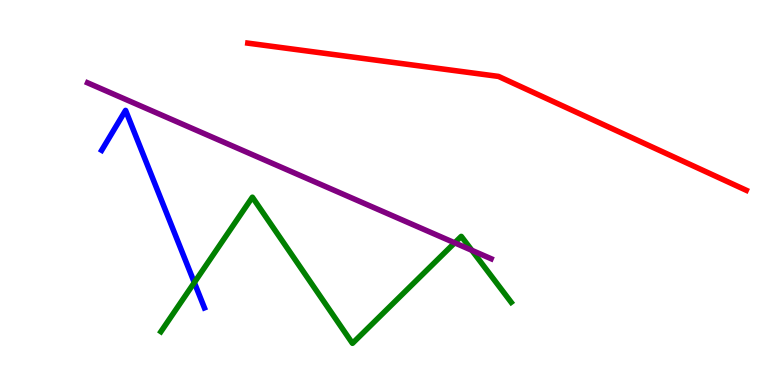[{'lines': ['blue', 'red'], 'intersections': []}, {'lines': ['green', 'red'], 'intersections': []}, {'lines': ['purple', 'red'], 'intersections': []}, {'lines': ['blue', 'green'], 'intersections': [{'x': 2.51, 'y': 2.66}]}, {'lines': ['blue', 'purple'], 'intersections': []}, {'lines': ['green', 'purple'], 'intersections': [{'x': 5.87, 'y': 3.69}, {'x': 6.09, 'y': 3.5}]}]